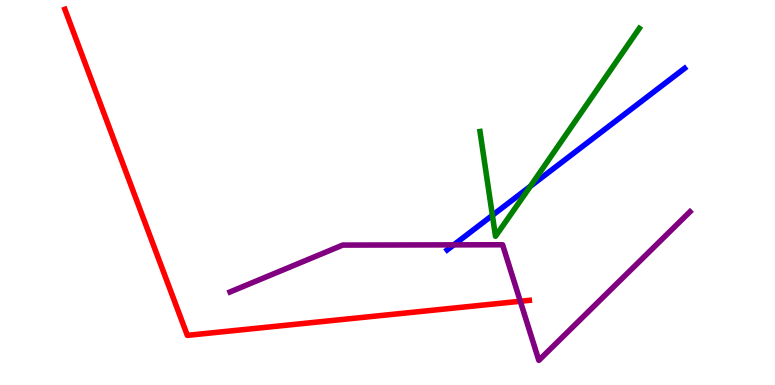[{'lines': ['blue', 'red'], 'intersections': []}, {'lines': ['green', 'red'], 'intersections': []}, {'lines': ['purple', 'red'], 'intersections': [{'x': 6.71, 'y': 2.18}]}, {'lines': ['blue', 'green'], 'intersections': [{'x': 6.35, 'y': 4.41}, {'x': 6.84, 'y': 5.16}]}, {'lines': ['blue', 'purple'], 'intersections': [{'x': 5.86, 'y': 3.64}]}, {'lines': ['green', 'purple'], 'intersections': []}]